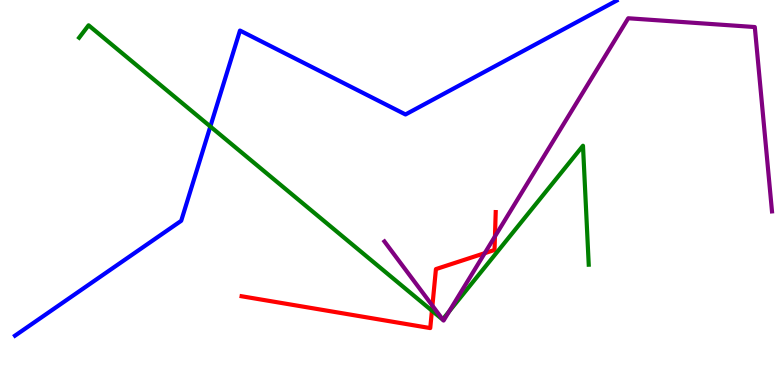[{'lines': ['blue', 'red'], 'intersections': []}, {'lines': ['green', 'red'], 'intersections': [{'x': 5.57, 'y': 1.93}]}, {'lines': ['purple', 'red'], 'intersections': [{'x': 5.58, 'y': 2.06}, {'x': 6.25, 'y': 3.42}, {'x': 6.39, 'y': 3.86}]}, {'lines': ['blue', 'green'], 'intersections': [{'x': 2.71, 'y': 6.71}]}, {'lines': ['blue', 'purple'], 'intersections': []}, {'lines': ['green', 'purple'], 'intersections': [{'x': 5.71, 'y': 1.7}, {'x': 5.8, 'y': 1.91}]}]